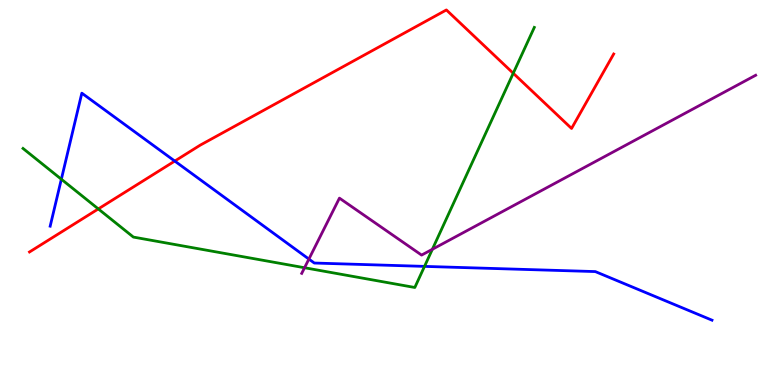[{'lines': ['blue', 'red'], 'intersections': [{'x': 2.26, 'y': 5.82}]}, {'lines': ['green', 'red'], 'intersections': [{'x': 1.27, 'y': 4.57}, {'x': 6.62, 'y': 8.1}]}, {'lines': ['purple', 'red'], 'intersections': []}, {'lines': ['blue', 'green'], 'intersections': [{'x': 0.792, 'y': 5.34}, {'x': 5.48, 'y': 3.08}]}, {'lines': ['blue', 'purple'], 'intersections': [{'x': 3.99, 'y': 3.27}]}, {'lines': ['green', 'purple'], 'intersections': [{'x': 3.93, 'y': 3.05}, {'x': 5.58, 'y': 3.52}]}]